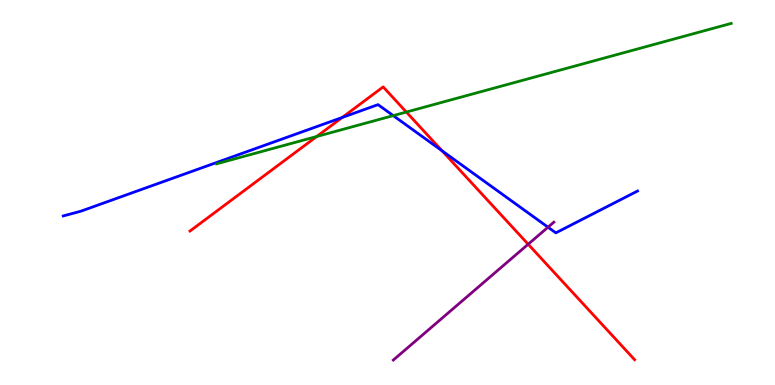[{'lines': ['blue', 'red'], 'intersections': [{'x': 4.42, 'y': 6.95}, {'x': 5.7, 'y': 6.08}]}, {'lines': ['green', 'red'], 'intersections': [{'x': 4.09, 'y': 6.45}, {'x': 5.24, 'y': 7.09}]}, {'lines': ['purple', 'red'], 'intersections': [{'x': 6.82, 'y': 3.66}]}, {'lines': ['blue', 'green'], 'intersections': [{'x': 5.07, 'y': 7.0}]}, {'lines': ['blue', 'purple'], 'intersections': [{'x': 7.07, 'y': 4.1}]}, {'lines': ['green', 'purple'], 'intersections': []}]